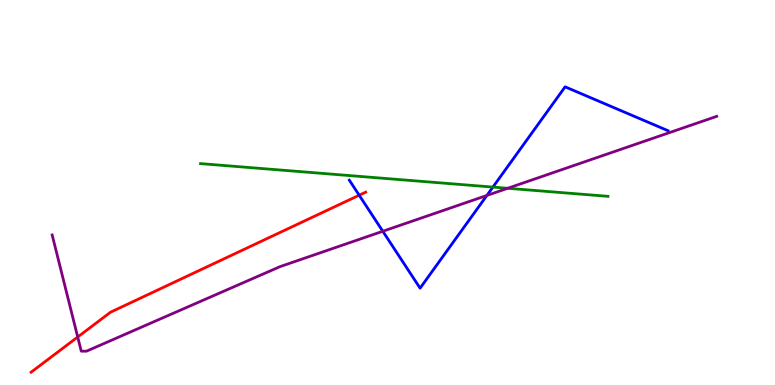[{'lines': ['blue', 'red'], 'intersections': [{'x': 4.63, 'y': 4.93}]}, {'lines': ['green', 'red'], 'intersections': []}, {'lines': ['purple', 'red'], 'intersections': [{'x': 1.0, 'y': 1.25}]}, {'lines': ['blue', 'green'], 'intersections': [{'x': 6.36, 'y': 5.14}]}, {'lines': ['blue', 'purple'], 'intersections': [{'x': 4.94, 'y': 3.99}, {'x': 6.28, 'y': 4.92}]}, {'lines': ['green', 'purple'], 'intersections': [{'x': 6.55, 'y': 5.11}]}]